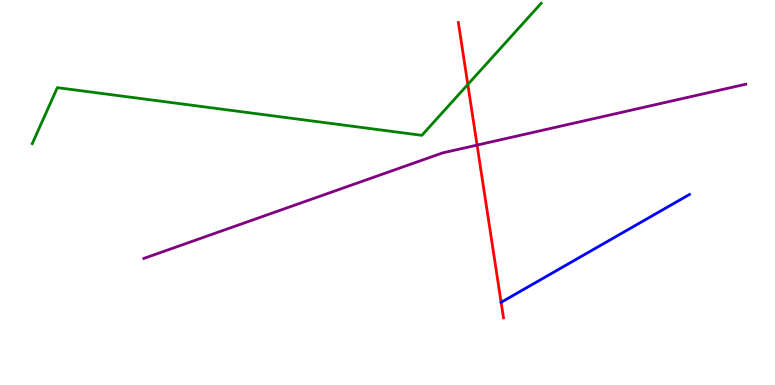[{'lines': ['blue', 'red'], 'intersections': [{'x': 6.47, 'y': 2.15}]}, {'lines': ['green', 'red'], 'intersections': [{'x': 6.04, 'y': 7.81}]}, {'lines': ['purple', 'red'], 'intersections': [{'x': 6.16, 'y': 6.23}]}, {'lines': ['blue', 'green'], 'intersections': []}, {'lines': ['blue', 'purple'], 'intersections': []}, {'lines': ['green', 'purple'], 'intersections': []}]